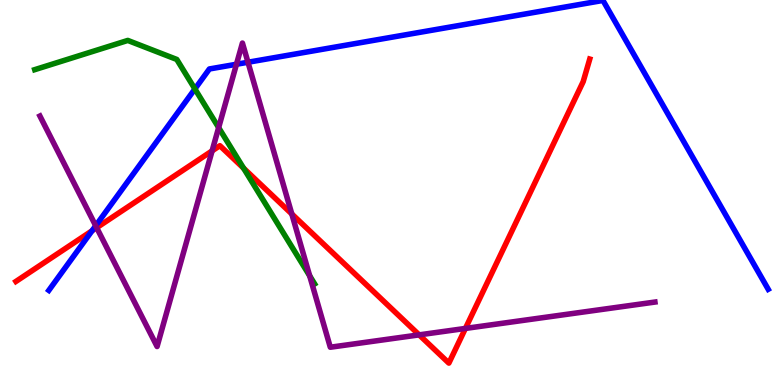[{'lines': ['blue', 'red'], 'intersections': [{'x': 1.19, 'y': 4.01}]}, {'lines': ['green', 'red'], 'intersections': [{'x': 3.14, 'y': 5.63}]}, {'lines': ['purple', 'red'], 'intersections': [{'x': 1.25, 'y': 4.09}, {'x': 2.74, 'y': 6.08}, {'x': 3.77, 'y': 4.44}, {'x': 5.41, 'y': 1.3}, {'x': 6.01, 'y': 1.47}]}, {'lines': ['blue', 'green'], 'intersections': [{'x': 2.51, 'y': 7.69}]}, {'lines': ['blue', 'purple'], 'intersections': [{'x': 1.23, 'y': 4.14}, {'x': 3.05, 'y': 8.33}, {'x': 3.2, 'y': 8.38}]}, {'lines': ['green', 'purple'], 'intersections': [{'x': 2.82, 'y': 6.69}, {'x': 4.0, 'y': 2.84}]}]